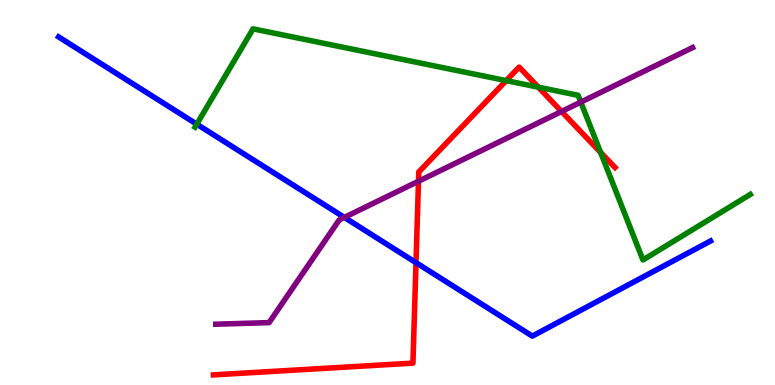[{'lines': ['blue', 'red'], 'intersections': [{'x': 5.37, 'y': 3.18}]}, {'lines': ['green', 'red'], 'intersections': [{'x': 6.53, 'y': 7.91}, {'x': 6.95, 'y': 7.74}, {'x': 7.75, 'y': 6.04}]}, {'lines': ['purple', 'red'], 'intersections': [{'x': 5.4, 'y': 5.29}, {'x': 7.25, 'y': 7.1}]}, {'lines': ['blue', 'green'], 'intersections': [{'x': 2.54, 'y': 6.77}]}, {'lines': ['blue', 'purple'], 'intersections': [{'x': 4.44, 'y': 4.35}]}, {'lines': ['green', 'purple'], 'intersections': [{'x': 7.49, 'y': 7.35}]}]